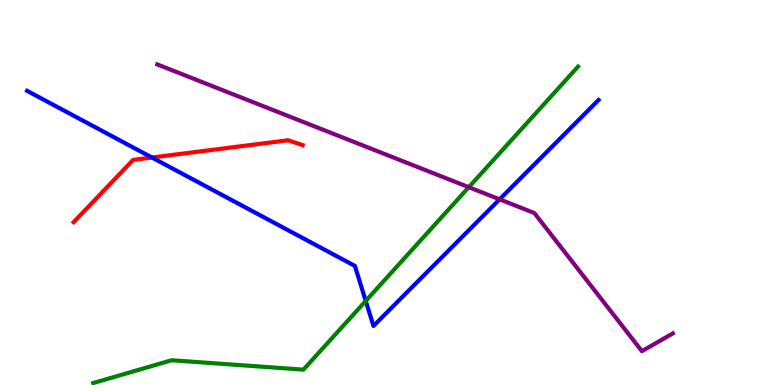[{'lines': ['blue', 'red'], 'intersections': [{'x': 1.96, 'y': 5.91}]}, {'lines': ['green', 'red'], 'intersections': []}, {'lines': ['purple', 'red'], 'intersections': []}, {'lines': ['blue', 'green'], 'intersections': [{'x': 4.72, 'y': 2.18}]}, {'lines': ['blue', 'purple'], 'intersections': [{'x': 6.45, 'y': 4.82}]}, {'lines': ['green', 'purple'], 'intersections': [{'x': 6.05, 'y': 5.14}]}]